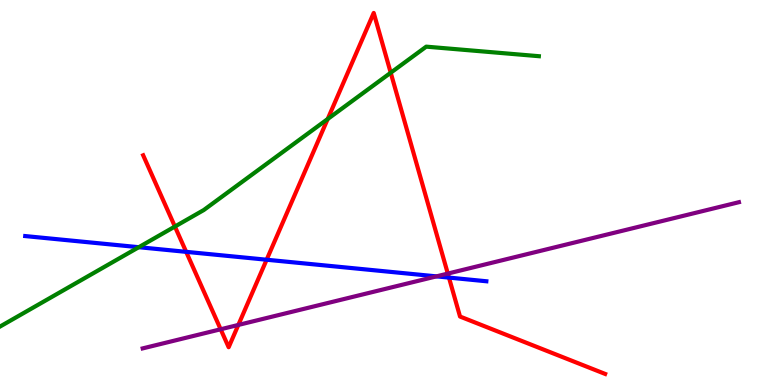[{'lines': ['blue', 'red'], 'intersections': [{'x': 2.4, 'y': 3.46}, {'x': 3.44, 'y': 3.25}, {'x': 5.79, 'y': 2.79}]}, {'lines': ['green', 'red'], 'intersections': [{'x': 2.26, 'y': 4.12}, {'x': 4.23, 'y': 6.91}, {'x': 5.04, 'y': 8.11}]}, {'lines': ['purple', 'red'], 'intersections': [{'x': 2.85, 'y': 1.45}, {'x': 3.08, 'y': 1.56}, {'x': 5.78, 'y': 2.89}]}, {'lines': ['blue', 'green'], 'intersections': [{'x': 1.79, 'y': 3.58}]}, {'lines': ['blue', 'purple'], 'intersections': [{'x': 5.63, 'y': 2.82}]}, {'lines': ['green', 'purple'], 'intersections': []}]